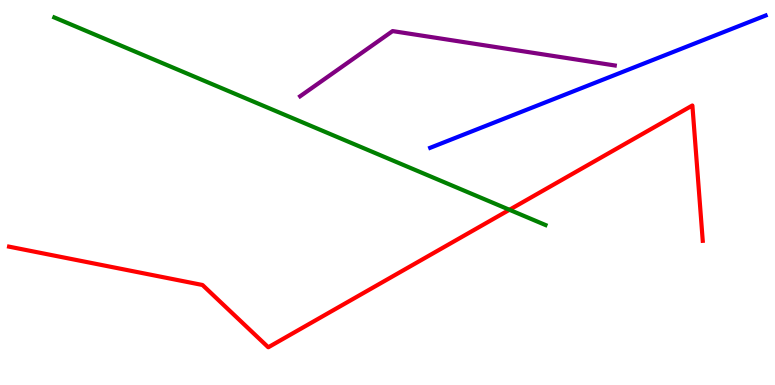[{'lines': ['blue', 'red'], 'intersections': []}, {'lines': ['green', 'red'], 'intersections': [{'x': 6.57, 'y': 4.55}]}, {'lines': ['purple', 'red'], 'intersections': []}, {'lines': ['blue', 'green'], 'intersections': []}, {'lines': ['blue', 'purple'], 'intersections': []}, {'lines': ['green', 'purple'], 'intersections': []}]